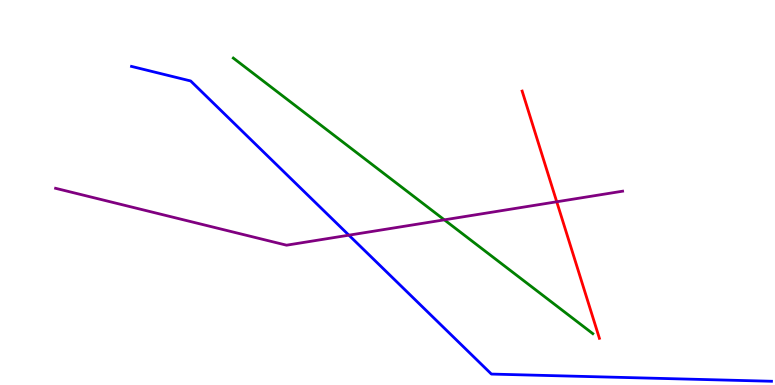[{'lines': ['blue', 'red'], 'intersections': []}, {'lines': ['green', 'red'], 'intersections': []}, {'lines': ['purple', 'red'], 'intersections': [{'x': 7.18, 'y': 4.76}]}, {'lines': ['blue', 'green'], 'intersections': []}, {'lines': ['blue', 'purple'], 'intersections': [{'x': 4.5, 'y': 3.89}]}, {'lines': ['green', 'purple'], 'intersections': [{'x': 5.73, 'y': 4.29}]}]